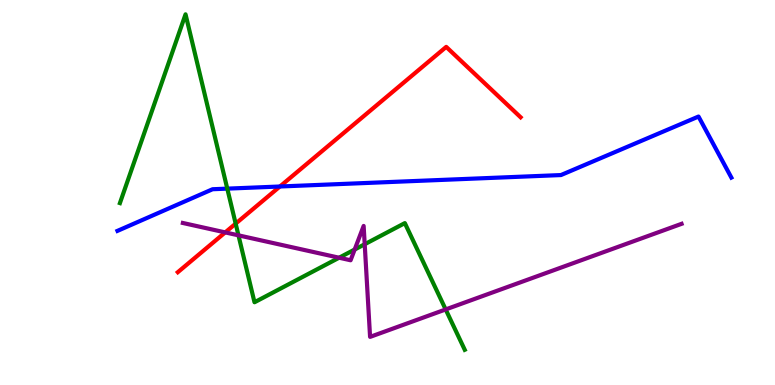[{'lines': ['blue', 'red'], 'intersections': [{'x': 3.61, 'y': 5.16}]}, {'lines': ['green', 'red'], 'intersections': [{'x': 3.04, 'y': 4.19}]}, {'lines': ['purple', 'red'], 'intersections': [{'x': 2.91, 'y': 3.96}]}, {'lines': ['blue', 'green'], 'intersections': [{'x': 2.93, 'y': 5.1}]}, {'lines': ['blue', 'purple'], 'intersections': []}, {'lines': ['green', 'purple'], 'intersections': [{'x': 3.08, 'y': 3.89}, {'x': 4.38, 'y': 3.31}, {'x': 4.58, 'y': 3.52}, {'x': 4.71, 'y': 3.66}, {'x': 5.75, 'y': 1.96}]}]